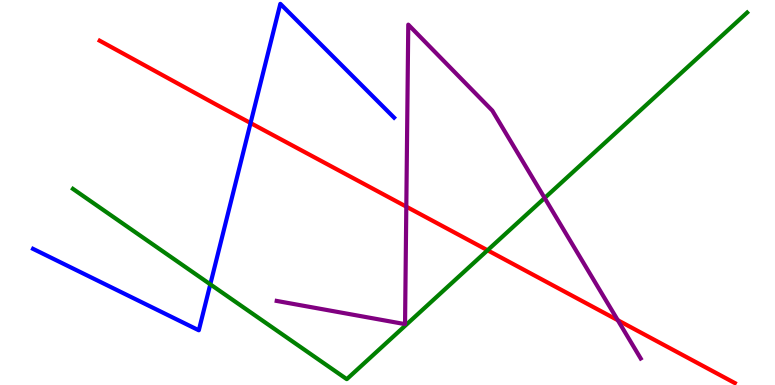[{'lines': ['blue', 'red'], 'intersections': [{'x': 3.23, 'y': 6.8}]}, {'lines': ['green', 'red'], 'intersections': [{'x': 6.29, 'y': 3.5}]}, {'lines': ['purple', 'red'], 'intersections': [{'x': 5.24, 'y': 4.63}, {'x': 7.97, 'y': 1.68}]}, {'lines': ['blue', 'green'], 'intersections': [{'x': 2.71, 'y': 2.61}]}, {'lines': ['blue', 'purple'], 'intersections': []}, {'lines': ['green', 'purple'], 'intersections': [{'x': 7.03, 'y': 4.86}]}]